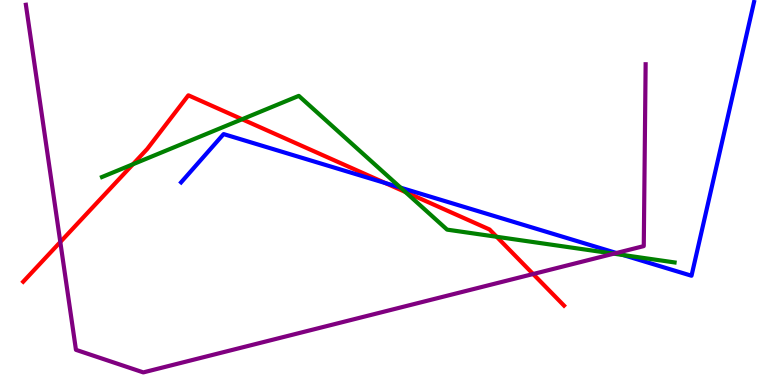[{'lines': ['blue', 'red'], 'intersections': [{'x': 4.97, 'y': 5.25}]}, {'lines': ['green', 'red'], 'intersections': [{'x': 1.72, 'y': 5.73}, {'x': 3.12, 'y': 6.9}, {'x': 5.23, 'y': 5.01}, {'x': 6.41, 'y': 3.85}]}, {'lines': ['purple', 'red'], 'intersections': [{'x': 0.778, 'y': 3.71}, {'x': 6.88, 'y': 2.88}]}, {'lines': ['blue', 'green'], 'intersections': [{'x': 5.17, 'y': 5.13}, {'x': 8.04, 'y': 3.38}]}, {'lines': ['blue', 'purple'], 'intersections': [{'x': 7.95, 'y': 3.43}]}, {'lines': ['green', 'purple'], 'intersections': [{'x': 7.92, 'y': 3.41}]}]